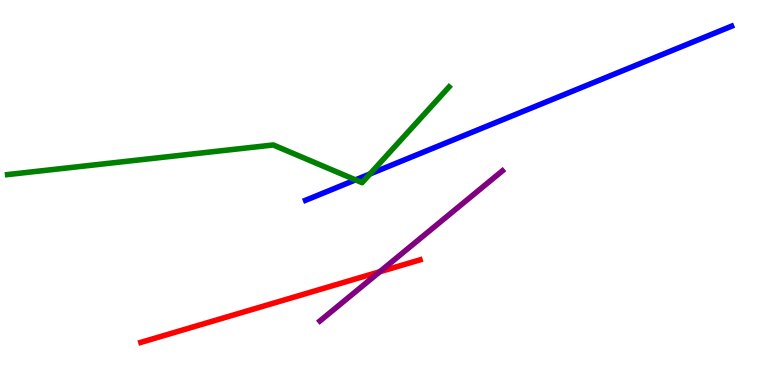[{'lines': ['blue', 'red'], 'intersections': []}, {'lines': ['green', 'red'], 'intersections': []}, {'lines': ['purple', 'red'], 'intersections': [{'x': 4.9, 'y': 2.94}]}, {'lines': ['blue', 'green'], 'intersections': [{'x': 4.59, 'y': 5.33}, {'x': 4.77, 'y': 5.48}]}, {'lines': ['blue', 'purple'], 'intersections': []}, {'lines': ['green', 'purple'], 'intersections': []}]